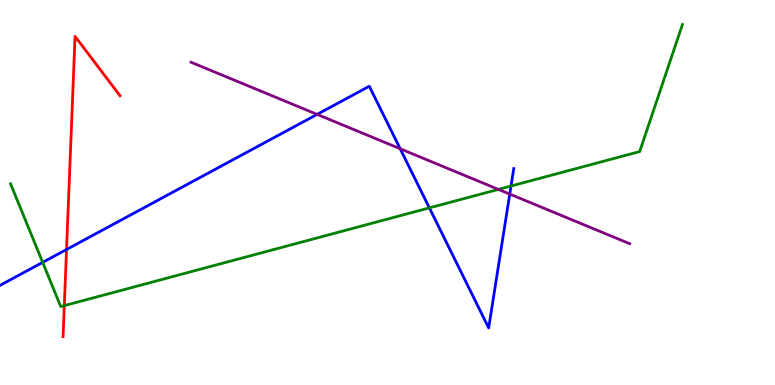[{'lines': ['blue', 'red'], 'intersections': [{'x': 0.859, 'y': 3.52}]}, {'lines': ['green', 'red'], 'intersections': [{'x': 0.83, 'y': 2.06}]}, {'lines': ['purple', 'red'], 'intersections': []}, {'lines': ['blue', 'green'], 'intersections': [{'x': 0.551, 'y': 3.19}, {'x': 5.54, 'y': 4.6}, {'x': 6.59, 'y': 5.17}]}, {'lines': ['blue', 'purple'], 'intersections': [{'x': 4.09, 'y': 7.03}, {'x': 5.16, 'y': 6.14}, {'x': 6.58, 'y': 4.96}]}, {'lines': ['green', 'purple'], 'intersections': [{'x': 6.43, 'y': 5.08}]}]